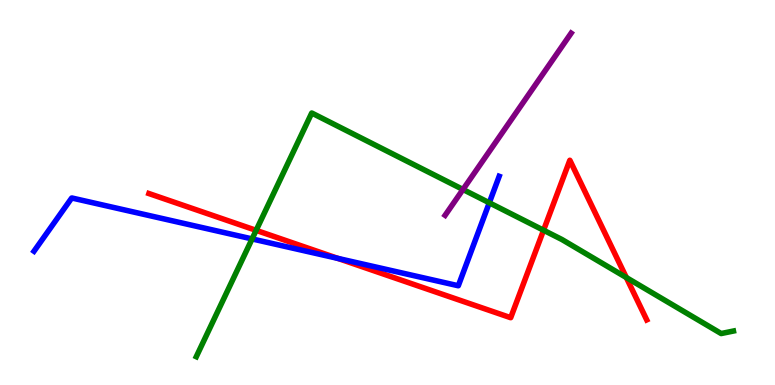[{'lines': ['blue', 'red'], 'intersections': [{'x': 4.36, 'y': 3.29}]}, {'lines': ['green', 'red'], 'intersections': [{'x': 3.31, 'y': 4.02}, {'x': 7.01, 'y': 4.02}, {'x': 8.08, 'y': 2.79}]}, {'lines': ['purple', 'red'], 'intersections': []}, {'lines': ['blue', 'green'], 'intersections': [{'x': 3.25, 'y': 3.79}, {'x': 6.31, 'y': 4.73}]}, {'lines': ['blue', 'purple'], 'intersections': []}, {'lines': ['green', 'purple'], 'intersections': [{'x': 5.97, 'y': 5.08}]}]